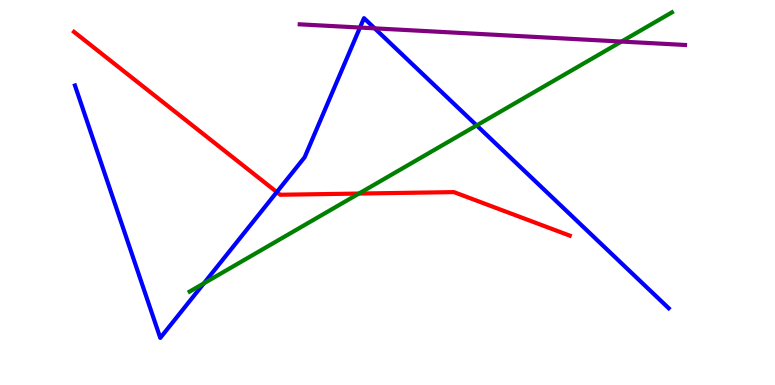[{'lines': ['blue', 'red'], 'intersections': [{'x': 3.57, 'y': 5.01}]}, {'lines': ['green', 'red'], 'intersections': [{'x': 4.63, 'y': 4.97}]}, {'lines': ['purple', 'red'], 'intersections': []}, {'lines': ['blue', 'green'], 'intersections': [{'x': 2.63, 'y': 2.64}, {'x': 6.15, 'y': 6.74}]}, {'lines': ['blue', 'purple'], 'intersections': [{'x': 4.64, 'y': 9.28}, {'x': 4.83, 'y': 9.26}]}, {'lines': ['green', 'purple'], 'intersections': [{'x': 8.02, 'y': 8.92}]}]